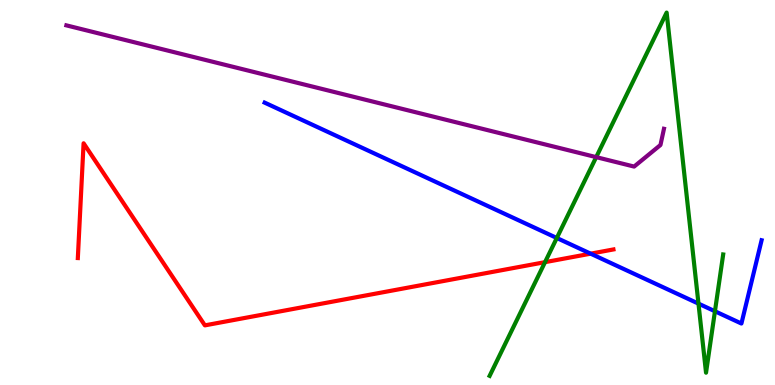[{'lines': ['blue', 'red'], 'intersections': [{'x': 7.62, 'y': 3.41}]}, {'lines': ['green', 'red'], 'intersections': [{'x': 7.03, 'y': 3.19}]}, {'lines': ['purple', 'red'], 'intersections': []}, {'lines': ['blue', 'green'], 'intersections': [{'x': 7.18, 'y': 3.82}, {'x': 9.01, 'y': 2.11}, {'x': 9.23, 'y': 1.92}]}, {'lines': ['blue', 'purple'], 'intersections': []}, {'lines': ['green', 'purple'], 'intersections': [{'x': 7.69, 'y': 5.92}]}]